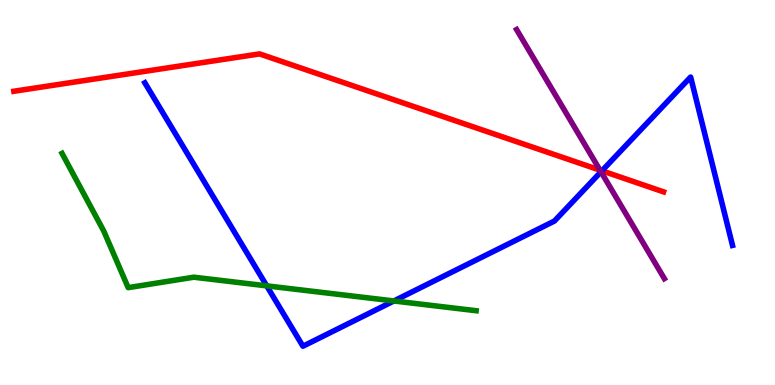[{'lines': ['blue', 'red'], 'intersections': [{'x': 7.77, 'y': 5.56}]}, {'lines': ['green', 'red'], 'intersections': []}, {'lines': ['purple', 'red'], 'intersections': [{'x': 7.74, 'y': 5.58}]}, {'lines': ['blue', 'green'], 'intersections': [{'x': 3.44, 'y': 2.58}, {'x': 5.08, 'y': 2.18}]}, {'lines': ['blue', 'purple'], 'intersections': [{'x': 7.75, 'y': 5.54}]}, {'lines': ['green', 'purple'], 'intersections': []}]